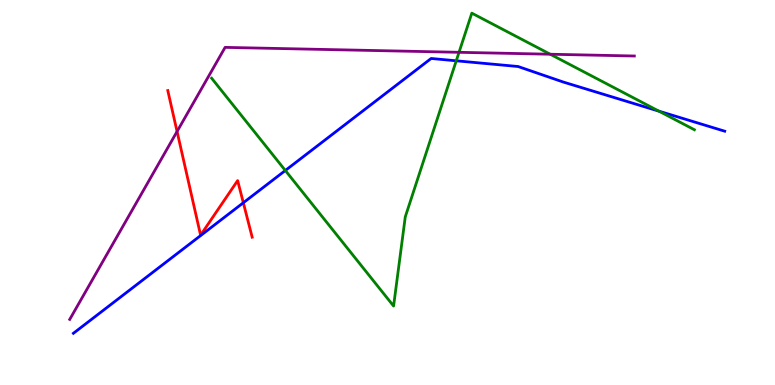[{'lines': ['blue', 'red'], 'intersections': [{'x': 3.14, 'y': 4.73}]}, {'lines': ['green', 'red'], 'intersections': []}, {'lines': ['purple', 'red'], 'intersections': [{'x': 2.28, 'y': 6.58}]}, {'lines': ['blue', 'green'], 'intersections': [{'x': 3.68, 'y': 5.57}, {'x': 5.89, 'y': 8.42}, {'x': 8.5, 'y': 7.11}]}, {'lines': ['blue', 'purple'], 'intersections': []}, {'lines': ['green', 'purple'], 'intersections': [{'x': 5.92, 'y': 8.64}, {'x': 7.1, 'y': 8.59}]}]